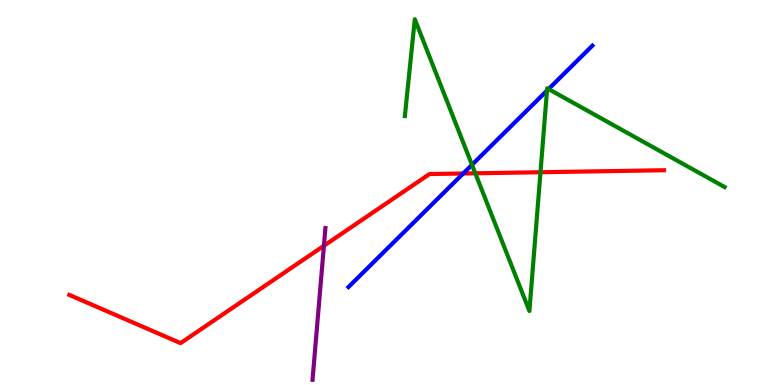[{'lines': ['blue', 'red'], 'intersections': [{'x': 5.98, 'y': 5.49}]}, {'lines': ['green', 'red'], 'intersections': [{'x': 6.13, 'y': 5.5}, {'x': 6.97, 'y': 5.53}]}, {'lines': ['purple', 'red'], 'intersections': [{'x': 4.18, 'y': 3.62}]}, {'lines': ['blue', 'green'], 'intersections': [{'x': 6.09, 'y': 5.72}, {'x': 7.06, 'y': 7.65}, {'x': 7.08, 'y': 7.69}]}, {'lines': ['blue', 'purple'], 'intersections': []}, {'lines': ['green', 'purple'], 'intersections': []}]